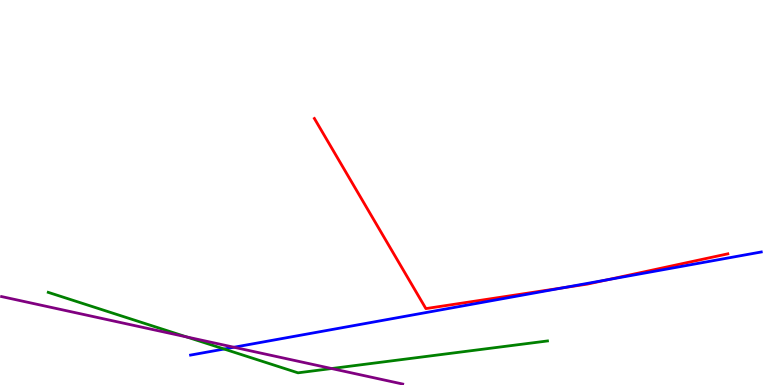[{'lines': ['blue', 'red'], 'intersections': [{'x': 7.27, 'y': 2.53}, {'x': 7.84, 'y': 2.73}]}, {'lines': ['green', 'red'], 'intersections': []}, {'lines': ['purple', 'red'], 'intersections': []}, {'lines': ['blue', 'green'], 'intersections': [{'x': 2.89, 'y': 0.935}]}, {'lines': ['blue', 'purple'], 'intersections': [{'x': 3.02, 'y': 0.981}]}, {'lines': ['green', 'purple'], 'intersections': [{'x': 2.41, 'y': 1.25}, {'x': 4.28, 'y': 0.428}]}]